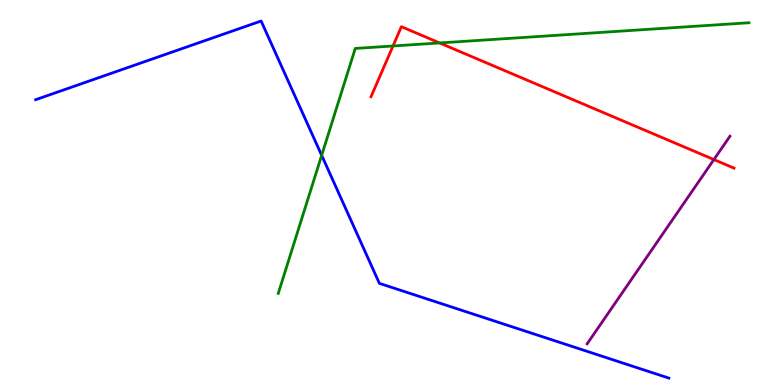[{'lines': ['blue', 'red'], 'intersections': []}, {'lines': ['green', 'red'], 'intersections': [{'x': 5.07, 'y': 8.81}, {'x': 5.67, 'y': 8.88}]}, {'lines': ['purple', 'red'], 'intersections': [{'x': 9.21, 'y': 5.86}]}, {'lines': ['blue', 'green'], 'intersections': [{'x': 4.15, 'y': 5.97}]}, {'lines': ['blue', 'purple'], 'intersections': []}, {'lines': ['green', 'purple'], 'intersections': []}]